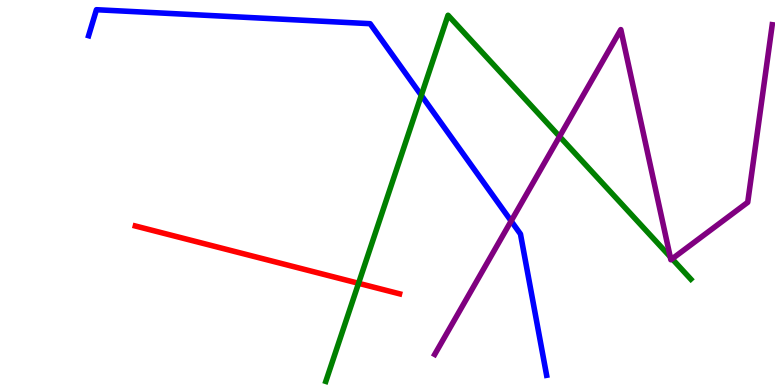[{'lines': ['blue', 'red'], 'intersections': []}, {'lines': ['green', 'red'], 'intersections': [{'x': 4.63, 'y': 2.64}]}, {'lines': ['purple', 'red'], 'intersections': []}, {'lines': ['blue', 'green'], 'intersections': [{'x': 5.44, 'y': 7.52}]}, {'lines': ['blue', 'purple'], 'intersections': [{'x': 6.6, 'y': 4.26}]}, {'lines': ['green', 'purple'], 'intersections': [{'x': 7.22, 'y': 6.45}, {'x': 8.65, 'y': 3.33}, {'x': 8.67, 'y': 3.28}]}]